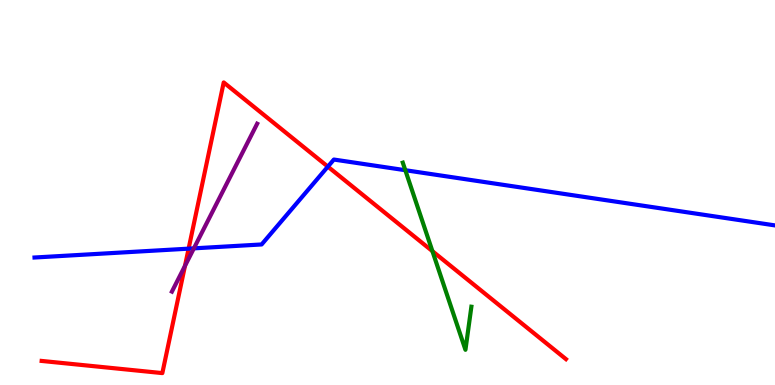[{'lines': ['blue', 'red'], 'intersections': [{'x': 2.43, 'y': 3.54}, {'x': 4.23, 'y': 5.67}]}, {'lines': ['green', 'red'], 'intersections': [{'x': 5.58, 'y': 3.48}]}, {'lines': ['purple', 'red'], 'intersections': [{'x': 2.39, 'y': 3.09}]}, {'lines': ['blue', 'green'], 'intersections': [{'x': 5.23, 'y': 5.58}]}, {'lines': ['blue', 'purple'], 'intersections': [{'x': 2.5, 'y': 3.55}]}, {'lines': ['green', 'purple'], 'intersections': []}]